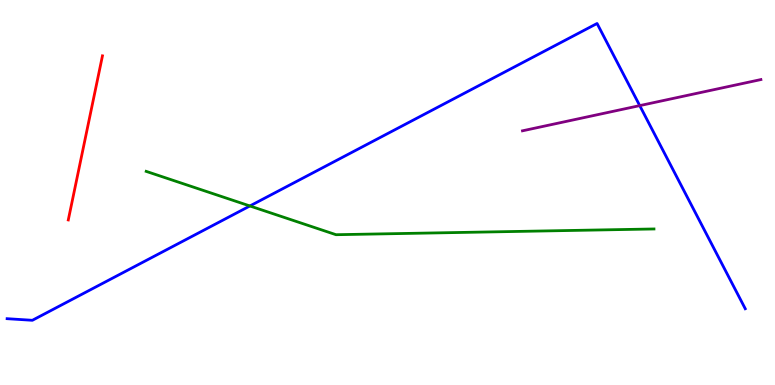[{'lines': ['blue', 'red'], 'intersections': []}, {'lines': ['green', 'red'], 'intersections': []}, {'lines': ['purple', 'red'], 'intersections': []}, {'lines': ['blue', 'green'], 'intersections': [{'x': 3.22, 'y': 4.65}]}, {'lines': ['blue', 'purple'], 'intersections': [{'x': 8.25, 'y': 7.26}]}, {'lines': ['green', 'purple'], 'intersections': []}]